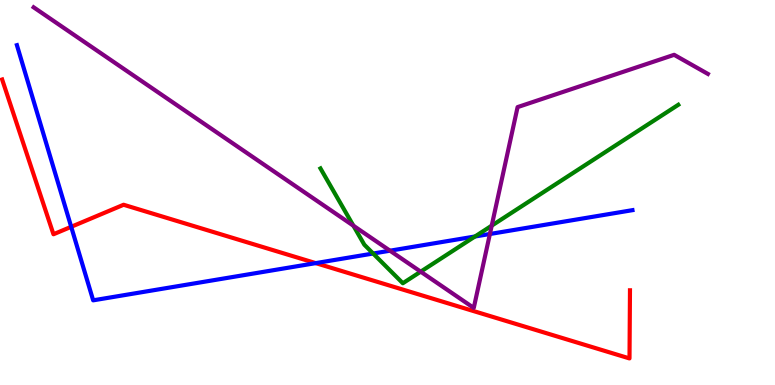[{'lines': ['blue', 'red'], 'intersections': [{'x': 0.919, 'y': 4.11}, {'x': 4.07, 'y': 3.17}]}, {'lines': ['green', 'red'], 'intersections': []}, {'lines': ['purple', 'red'], 'intersections': []}, {'lines': ['blue', 'green'], 'intersections': [{'x': 4.81, 'y': 3.42}, {'x': 6.13, 'y': 3.86}]}, {'lines': ['blue', 'purple'], 'intersections': [{'x': 5.03, 'y': 3.49}, {'x': 6.32, 'y': 3.92}]}, {'lines': ['green', 'purple'], 'intersections': [{'x': 4.56, 'y': 4.14}, {'x': 5.43, 'y': 2.94}, {'x': 6.34, 'y': 4.14}]}]